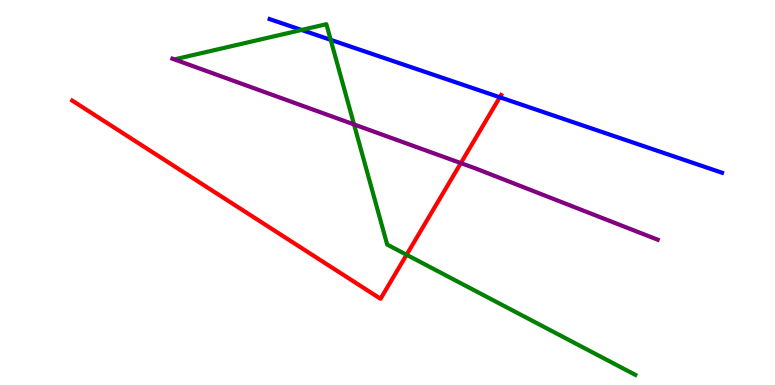[{'lines': ['blue', 'red'], 'intersections': [{'x': 6.45, 'y': 7.47}]}, {'lines': ['green', 'red'], 'intersections': [{'x': 5.25, 'y': 3.38}]}, {'lines': ['purple', 'red'], 'intersections': [{'x': 5.95, 'y': 5.76}]}, {'lines': ['blue', 'green'], 'intersections': [{'x': 3.89, 'y': 9.22}, {'x': 4.27, 'y': 8.97}]}, {'lines': ['blue', 'purple'], 'intersections': []}, {'lines': ['green', 'purple'], 'intersections': [{'x': 4.57, 'y': 6.77}]}]